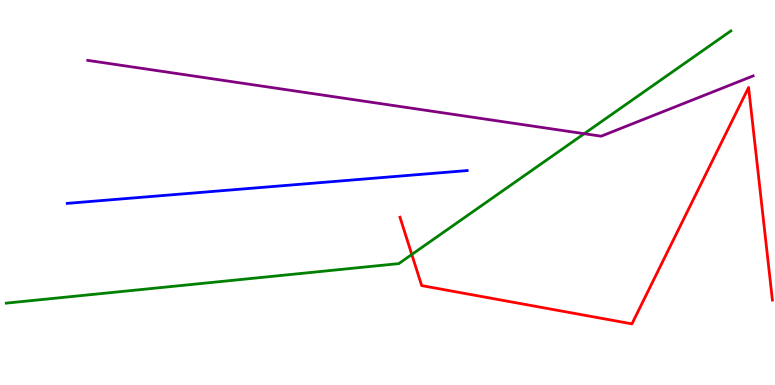[{'lines': ['blue', 'red'], 'intersections': []}, {'lines': ['green', 'red'], 'intersections': [{'x': 5.31, 'y': 3.39}]}, {'lines': ['purple', 'red'], 'intersections': []}, {'lines': ['blue', 'green'], 'intersections': []}, {'lines': ['blue', 'purple'], 'intersections': []}, {'lines': ['green', 'purple'], 'intersections': [{'x': 7.54, 'y': 6.53}]}]